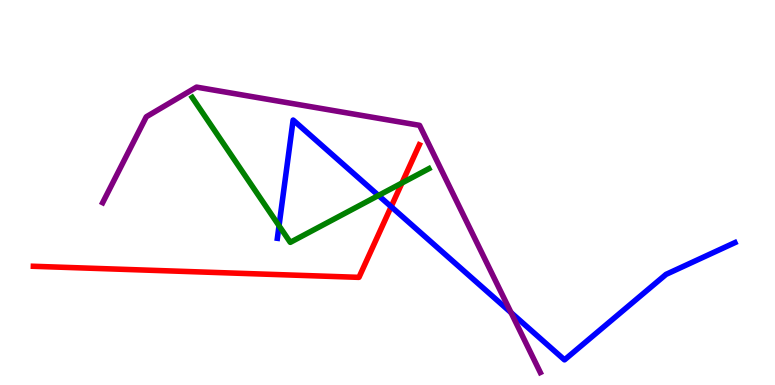[{'lines': ['blue', 'red'], 'intersections': [{'x': 5.05, 'y': 4.63}]}, {'lines': ['green', 'red'], 'intersections': [{'x': 5.19, 'y': 5.25}]}, {'lines': ['purple', 'red'], 'intersections': []}, {'lines': ['blue', 'green'], 'intersections': [{'x': 3.6, 'y': 4.14}, {'x': 4.88, 'y': 4.92}]}, {'lines': ['blue', 'purple'], 'intersections': [{'x': 6.59, 'y': 1.88}]}, {'lines': ['green', 'purple'], 'intersections': []}]